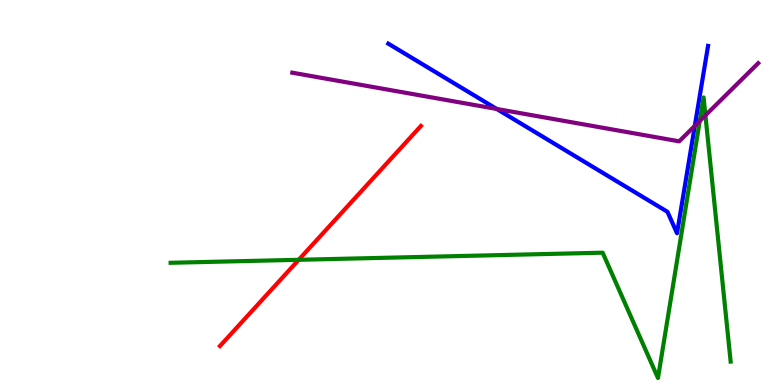[{'lines': ['blue', 'red'], 'intersections': []}, {'lines': ['green', 'red'], 'intersections': [{'x': 3.85, 'y': 3.25}]}, {'lines': ['purple', 'red'], 'intersections': []}, {'lines': ['blue', 'green'], 'intersections': []}, {'lines': ['blue', 'purple'], 'intersections': [{'x': 6.41, 'y': 7.17}, {'x': 8.97, 'y': 6.73}]}, {'lines': ['green', 'purple'], 'intersections': [{'x': 9.03, 'y': 6.86}, {'x': 9.1, 'y': 7.0}]}]